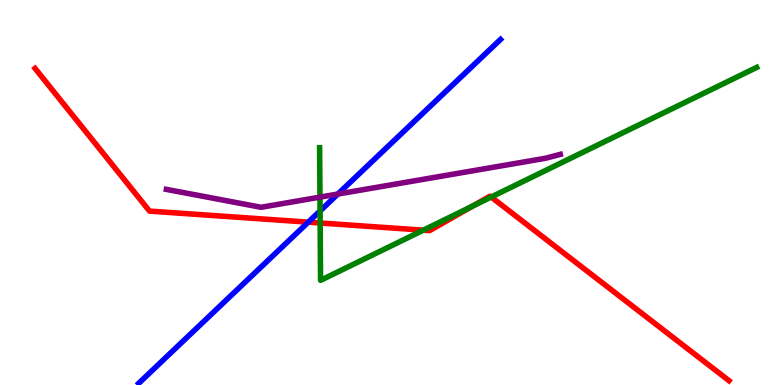[{'lines': ['blue', 'red'], 'intersections': [{'x': 3.98, 'y': 4.23}]}, {'lines': ['green', 'red'], 'intersections': [{'x': 4.13, 'y': 4.21}, {'x': 5.46, 'y': 4.02}, {'x': 6.1, 'y': 4.64}, {'x': 6.34, 'y': 4.88}]}, {'lines': ['purple', 'red'], 'intersections': []}, {'lines': ['blue', 'green'], 'intersections': [{'x': 4.13, 'y': 4.52}]}, {'lines': ['blue', 'purple'], 'intersections': [{'x': 4.36, 'y': 4.96}]}, {'lines': ['green', 'purple'], 'intersections': [{'x': 4.13, 'y': 4.88}]}]